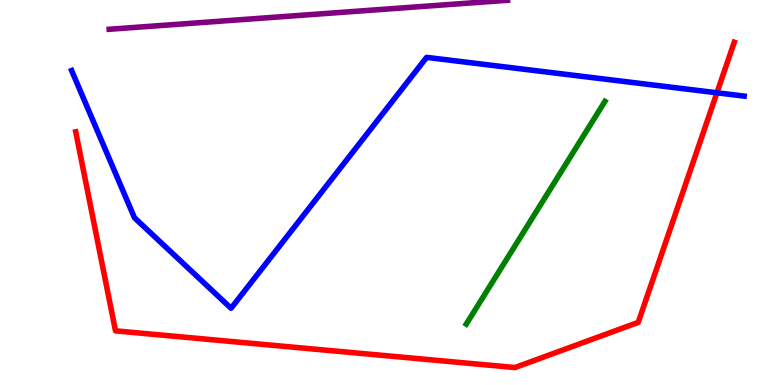[{'lines': ['blue', 'red'], 'intersections': [{'x': 9.25, 'y': 7.59}]}, {'lines': ['green', 'red'], 'intersections': []}, {'lines': ['purple', 'red'], 'intersections': []}, {'lines': ['blue', 'green'], 'intersections': []}, {'lines': ['blue', 'purple'], 'intersections': []}, {'lines': ['green', 'purple'], 'intersections': []}]